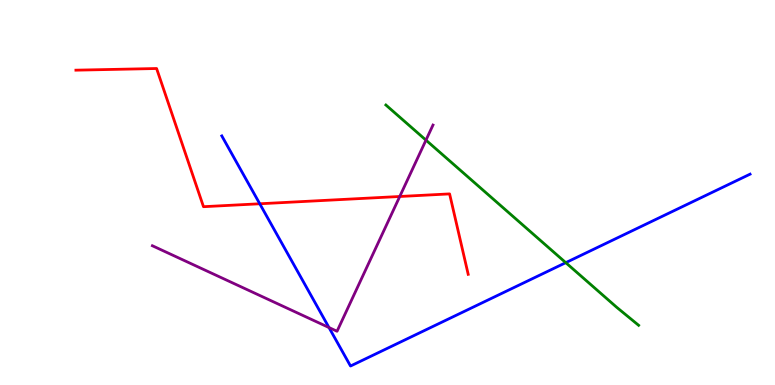[{'lines': ['blue', 'red'], 'intersections': [{'x': 3.35, 'y': 4.71}]}, {'lines': ['green', 'red'], 'intersections': []}, {'lines': ['purple', 'red'], 'intersections': [{'x': 5.16, 'y': 4.9}]}, {'lines': ['blue', 'green'], 'intersections': [{'x': 7.3, 'y': 3.18}]}, {'lines': ['blue', 'purple'], 'intersections': [{'x': 4.25, 'y': 1.49}]}, {'lines': ['green', 'purple'], 'intersections': [{'x': 5.5, 'y': 6.36}]}]